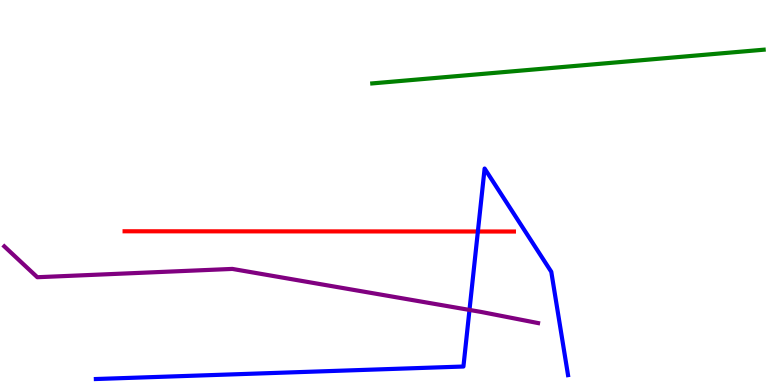[{'lines': ['blue', 'red'], 'intersections': [{'x': 6.17, 'y': 3.99}]}, {'lines': ['green', 'red'], 'intersections': []}, {'lines': ['purple', 'red'], 'intersections': []}, {'lines': ['blue', 'green'], 'intersections': []}, {'lines': ['blue', 'purple'], 'intersections': [{'x': 6.06, 'y': 1.95}]}, {'lines': ['green', 'purple'], 'intersections': []}]